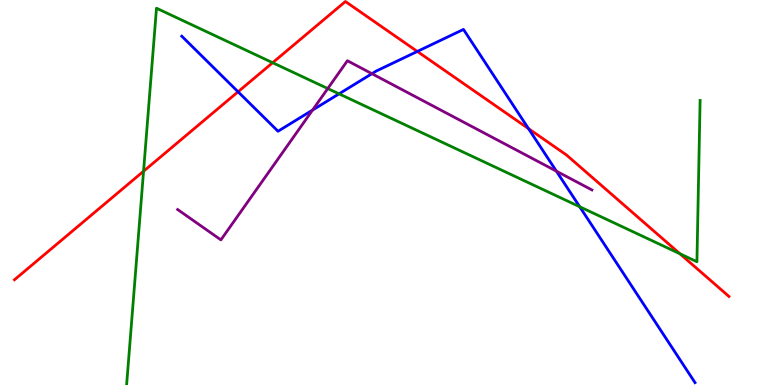[{'lines': ['blue', 'red'], 'intersections': [{'x': 3.07, 'y': 7.62}, {'x': 5.38, 'y': 8.66}, {'x': 6.82, 'y': 6.66}]}, {'lines': ['green', 'red'], 'intersections': [{'x': 1.85, 'y': 5.55}, {'x': 3.52, 'y': 8.37}, {'x': 8.77, 'y': 3.41}]}, {'lines': ['purple', 'red'], 'intersections': []}, {'lines': ['blue', 'green'], 'intersections': [{'x': 4.37, 'y': 7.56}, {'x': 7.48, 'y': 4.63}]}, {'lines': ['blue', 'purple'], 'intersections': [{'x': 4.03, 'y': 7.14}, {'x': 4.8, 'y': 8.09}, {'x': 7.18, 'y': 5.55}]}, {'lines': ['green', 'purple'], 'intersections': [{'x': 4.23, 'y': 7.7}]}]